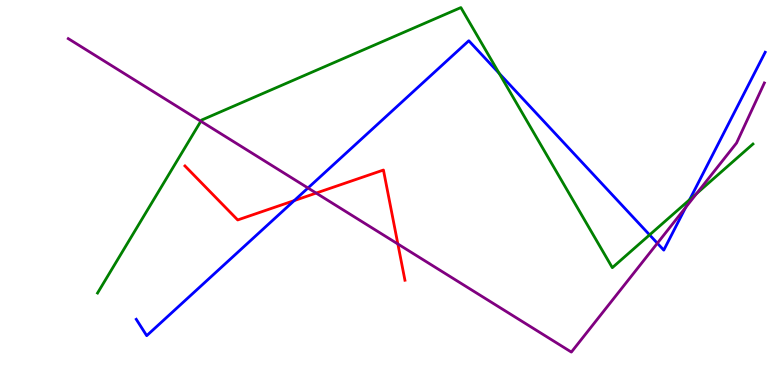[{'lines': ['blue', 'red'], 'intersections': [{'x': 3.8, 'y': 4.79}]}, {'lines': ['green', 'red'], 'intersections': []}, {'lines': ['purple', 'red'], 'intersections': [{'x': 4.08, 'y': 4.98}, {'x': 5.13, 'y': 3.66}]}, {'lines': ['blue', 'green'], 'intersections': [{'x': 6.44, 'y': 8.09}, {'x': 8.38, 'y': 3.9}, {'x': 8.9, 'y': 4.81}]}, {'lines': ['blue', 'purple'], 'intersections': [{'x': 3.97, 'y': 5.12}, {'x': 8.48, 'y': 3.68}, {'x': 8.85, 'y': 4.61}]}, {'lines': ['green', 'purple'], 'intersections': [{'x': 2.59, 'y': 6.85}, {'x': 8.99, 'y': 4.97}]}]